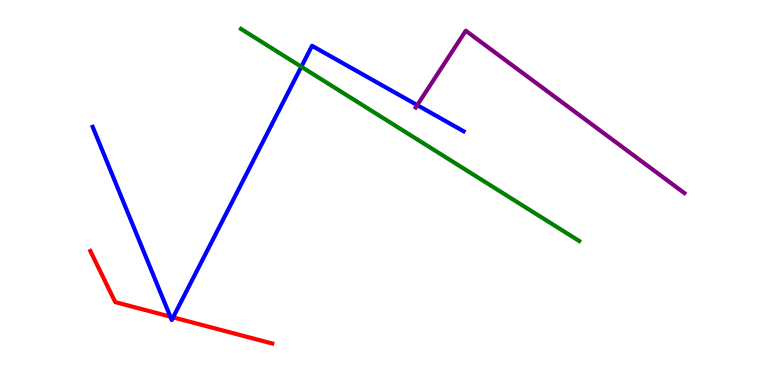[{'lines': ['blue', 'red'], 'intersections': [{'x': 2.2, 'y': 1.78}, {'x': 2.23, 'y': 1.76}]}, {'lines': ['green', 'red'], 'intersections': []}, {'lines': ['purple', 'red'], 'intersections': []}, {'lines': ['blue', 'green'], 'intersections': [{'x': 3.89, 'y': 8.27}]}, {'lines': ['blue', 'purple'], 'intersections': [{'x': 5.38, 'y': 7.27}]}, {'lines': ['green', 'purple'], 'intersections': []}]